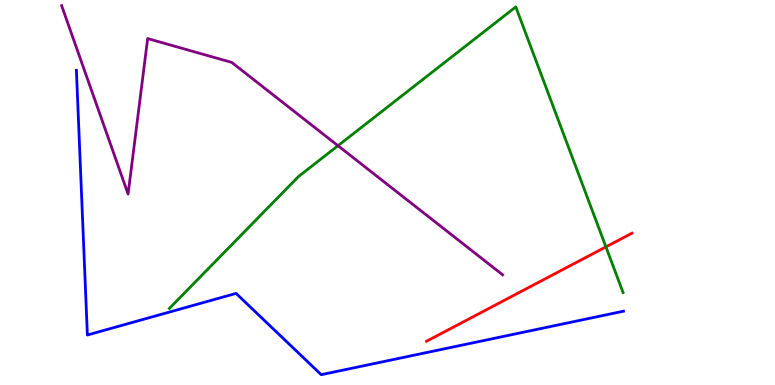[{'lines': ['blue', 'red'], 'intersections': []}, {'lines': ['green', 'red'], 'intersections': [{'x': 7.82, 'y': 3.59}]}, {'lines': ['purple', 'red'], 'intersections': []}, {'lines': ['blue', 'green'], 'intersections': []}, {'lines': ['blue', 'purple'], 'intersections': []}, {'lines': ['green', 'purple'], 'intersections': [{'x': 4.36, 'y': 6.22}]}]